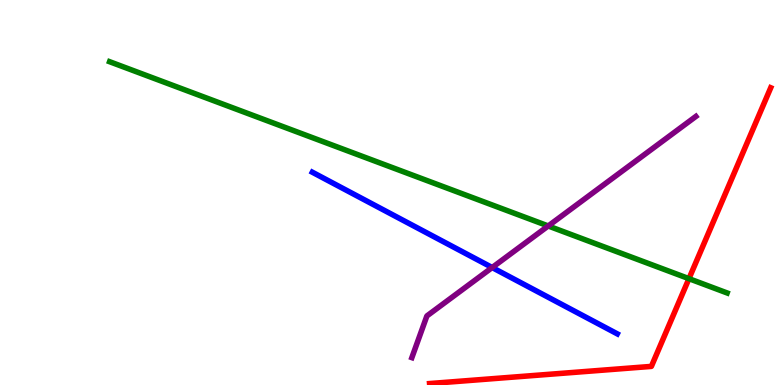[{'lines': ['blue', 'red'], 'intersections': []}, {'lines': ['green', 'red'], 'intersections': [{'x': 8.89, 'y': 2.76}]}, {'lines': ['purple', 'red'], 'intersections': []}, {'lines': ['blue', 'green'], 'intersections': []}, {'lines': ['blue', 'purple'], 'intersections': [{'x': 6.35, 'y': 3.05}]}, {'lines': ['green', 'purple'], 'intersections': [{'x': 7.07, 'y': 4.13}]}]